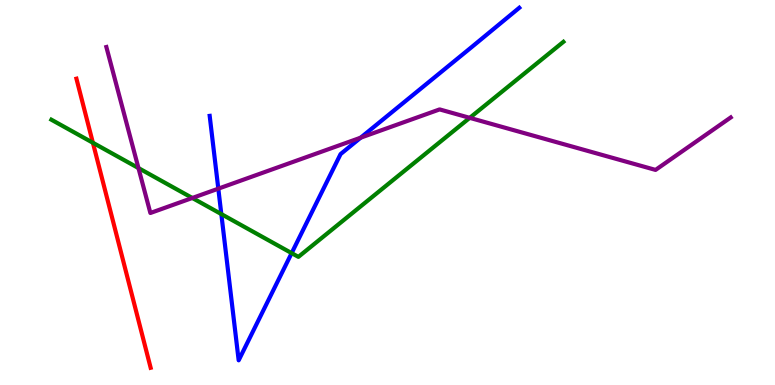[{'lines': ['blue', 'red'], 'intersections': []}, {'lines': ['green', 'red'], 'intersections': [{'x': 1.2, 'y': 6.29}]}, {'lines': ['purple', 'red'], 'intersections': []}, {'lines': ['blue', 'green'], 'intersections': [{'x': 2.86, 'y': 4.44}, {'x': 3.76, 'y': 3.43}]}, {'lines': ['blue', 'purple'], 'intersections': [{'x': 2.82, 'y': 5.1}, {'x': 4.65, 'y': 6.42}]}, {'lines': ['green', 'purple'], 'intersections': [{'x': 1.79, 'y': 5.63}, {'x': 2.48, 'y': 4.86}, {'x': 6.06, 'y': 6.94}]}]